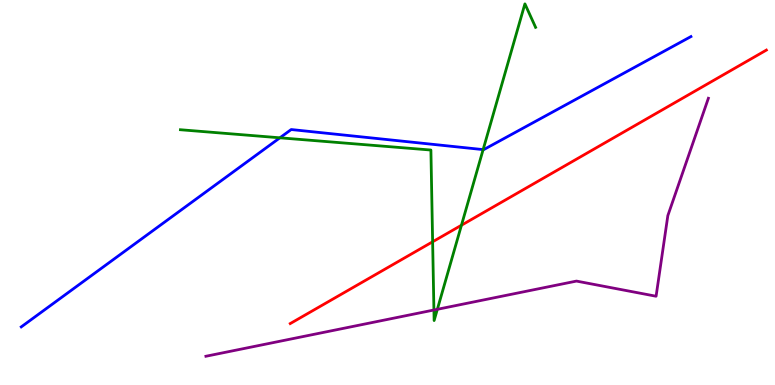[{'lines': ['blue', 'red'], 'intersections': []}, {'lines': ['green', 'red'], 'intersections': [{'x': 5.58, 'y': 3.72}, {'x': 5.95, 'y': 4.15}]}, {'lines': ['purple', 'red'], 'intersections': []}, {'lines': ['blue', 'green'], 'intersections': [{'x': 3.61, 'y': 6.42}, {'x': 6.23, 'y': 6.11}]}, {'lines': ['blue', 'purple'], 'intersections': []}, {'lines': ['green', 'purple'], 'intersections': [{'x': 5.6, 'y': 1.95}, {'x': 5.64, 'y': 1.97}]}]